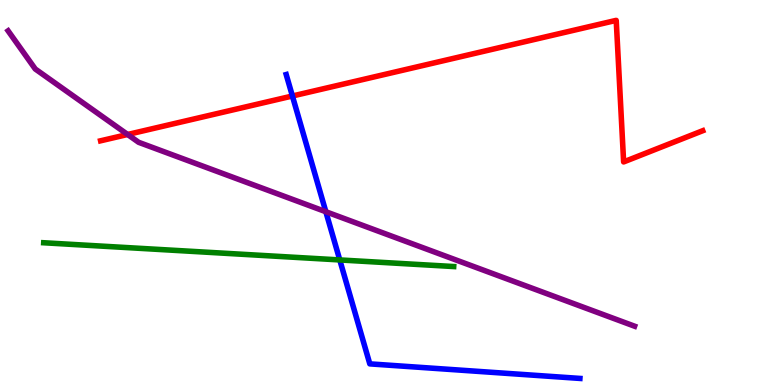[{'lines': ['blue', 'red'], 'intersections': [{'x': 3.77, 'y': 7.51}]}, {'lines': ['green', 'red'], 'intersections': []}, {'lines': ['purple', 'red'], 'intersections': [{'x': 1.65, 'y': 6.51}]}, {'lines': ['blue', 'green'], 'intersections': [{'x': 4.38, 'y': 3.25}]}, {'lines': ['blue', 'purple'], 'intersections': [{'x': 4.2, 'y': 4.5}]}, {'lines': ['green', 'purple'], 'intersections': []}]